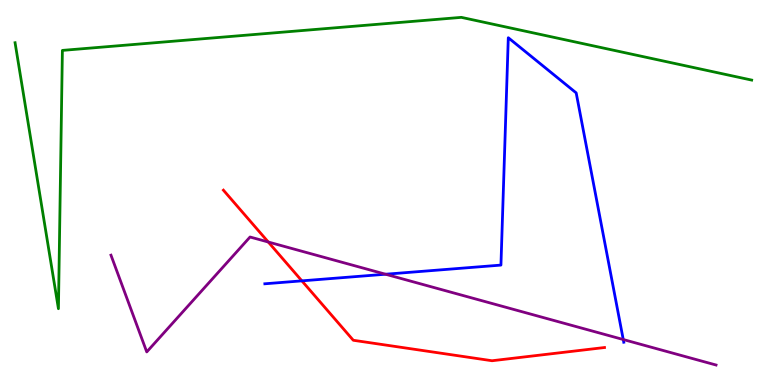[{'lines': ['blue', 'red'], 'intersections': [{'x': 3.9, 'y': 2.71}]}, {'lines': ['green', 'red'], 'intersections': []}, {'lines': ['purple', 'red'], 'intersections': [{'x': 3.46, 'y': 3.71}]}, {'lines': ['blue', 'green'], 'intersections': []}, {'lines': ['blue', 'purple'], 'intersections': [{'x': 4.97, 'y': 2.88}, {'x': 8.04, 'y': 1.18}]}, {'lines': ['green', 'purple'], 'intersections': []}]